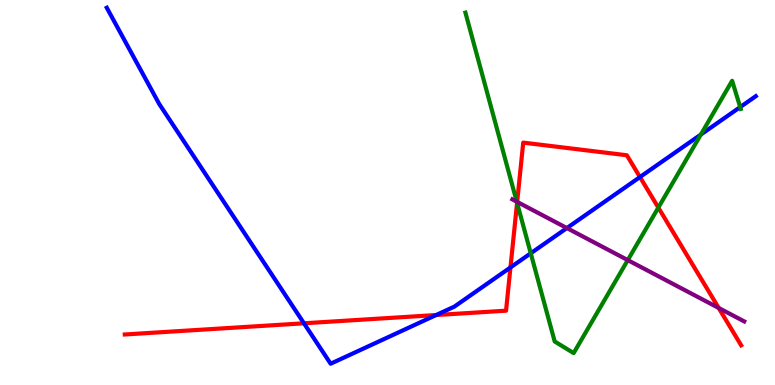[{'lines': ['blue', 'red'], 'intersections': [{'x': 3.92, 'y': 1.6}, {'x': 5.63, 'y': 1.82}, {'x': 6.59, 'y': 3.05}, {'x': 8.26, 'y': 5.4}]}, {'lines': ['green', 'red'], 'intersections': [{'x': 6.67, 'y': 4.73}, {'x': 8.49, 'y': 4.61}]}, {'lines': ['purple', 'red'], 'intersections': [{'x': 6.67, 'y': 4.76}, {'x': 9.27, 'y': 2.0}]}, {'lines': ['blue', 'green'], 'intersections': [{'x': 6.85, 'y': 3.42}, {'x': 9.04, 'y': 6.51}, {'x': 9.55, 'y': 7.22}]}, {'lines': ['blue', 'purple'], 'intersections': [{'x': 7.31, 'y': 4.08}]}, {'lines': ['green', 'purple'], 'intersections': [{'x': 6.67, 'y': 4.76}, {'x': 8.1, 'y': 3.24}]}]